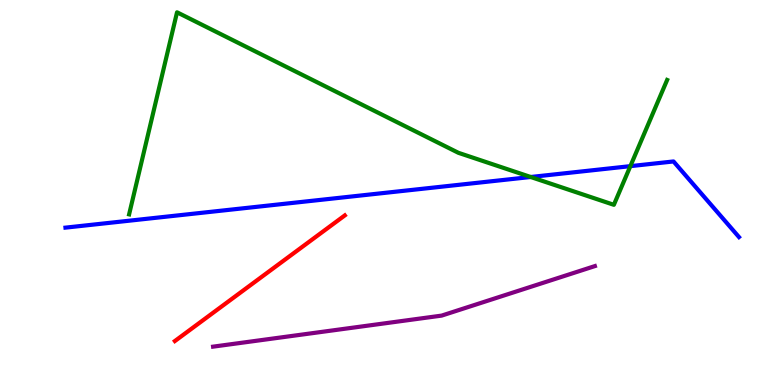[{'lines': ['blue', 'red'], 'intersections': []}, {'lines': ['green', 'red'], 'intersections': []}, {'lines': ['purple', 'red'], 'intersections': []}, {'lines': ['blue', 'green'], 'intersections': [{'x': 6.85, 'y': 5.4}, {'x': 8.13, 'y': 5.68}]}, {'lines': ['blue', 'purple'], 'intersections': []}, {'lines': ['green', 'purple'], 'intersections': []}]